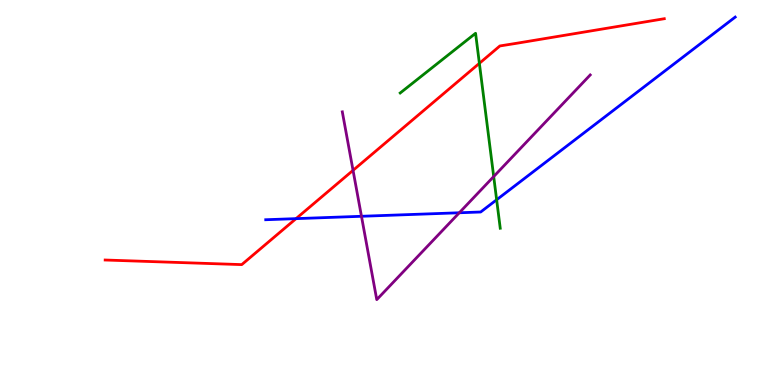[{'lines': ['blue', 'red'], 'intersections': [{'x': 3.82, 'y': 4.32}]}, {'lines': ['green', 'red'], 'intersections': [{'x': 6.19, 'y': 8.36}]}, {'lines': ['purple', 'red'], 'intersections': [{'x': 4.56, 'y': 5.58}]}, {'lines': ['blue', 'green'], 'intersections': [{'x': 6.41, 'y': 4.81}]}, {'lines': ['blue', 'purple'], 'intersections': [{'x': 4.66, 'y': 4.38}, {'x': 5.93, 'y': 4.47}]}, {'lines': ['green', 'purple'], 'intersections': [{'x': 6.37, 'y': 5.41}]}]